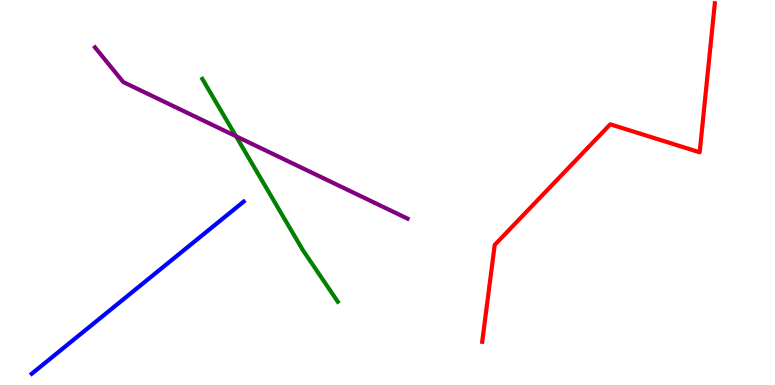[{'lines': ['blue', 'red'], 'intersections': []}, {'lines': ['green', 'red'], 'intersections': []}, {'lines': ['purple', 'red'], 'intersections': []}, {'lines': ['blue', 'green'], 'intersections': []}, {'lines': ['blue', 'purple'], 'intersections': []}, {'lines': ['green', 'purple'], 'intersections': [{'x': 3.04, 'y': 6.46}]}]